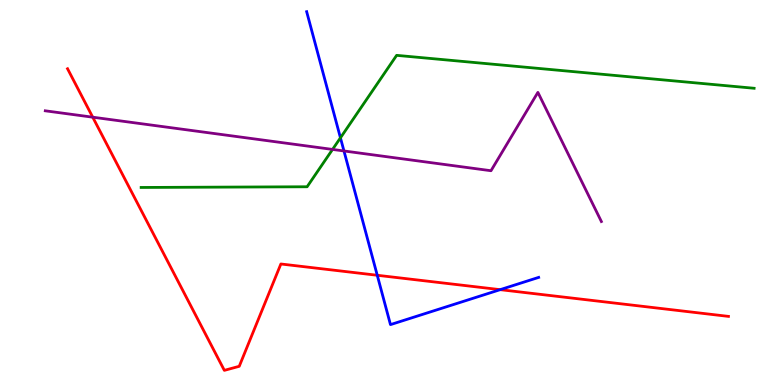[{'lines': ['blue', 'red'], 'intersections': [{'x': 4.87, 'y': 2.85}, {'x': 6.45, 'y': 2.48}]}, {'lines': ['green', 'red'], 'intersections': []}, {'lines': ['purple', 'red'], 'intersections': [{'x': 1.2, 'y': 6.96}]}, {'lines': ['blue', 'green'], 'intersections': [{'x': 4.39, 'y': 6.42}]}, {'lines': ['blue', 'purple'], 'intersections': [{'x': 4.44, 'y': 6.08}]}, {'lines': ['green', 'purple'], 'intersections': [{'x': 4.29, 'y': 6.12}]}]